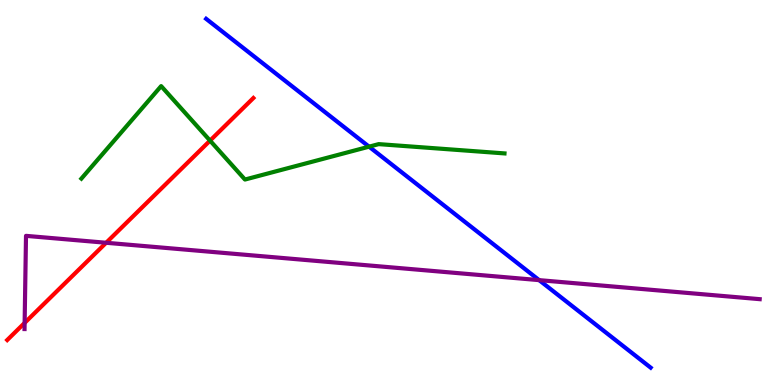[{'lines': ['blue', 'red'], 'intersections': []}, {'lines': ['green', 'red'], 'intersections': [{'x': 2.71, 'y': 6.35}]}, {'lines': ['purple', 'red'], 'intersections': [{'x': 0.318, 'y': 1.61}, {'x': 1.37, 'y': 3.69}]}, {'lines': ['blue', 'green'], 'intersections': [{'x': 4.76, 'y': 6.19}]}, {'lines': ['blue', 'purple'], 'intersections': [{'x': 6.96, 'y': 2.72}]}, {'lines': ['green', 'purple'], 'intersections': []}]